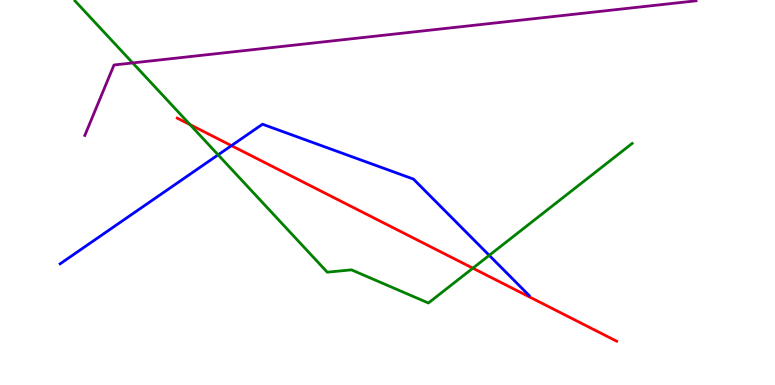[{'lines': ['blue', 'red'], 'intersections': [{'x': 2.99, 'y': 6.22}]}, {'lines': ['green', 'red'], 'intersections': [{'x': 2.45, 'y': 6.76}, {'x': 6.1, 'y': 3.03}]}, {'lines': ['purple', 'red'], 'intersections': []}, {'lines': ['blue', 'green'], 'intersections': [{'x': 2.81, 'y': 5.98}, {'x': 6.31, 'y': 3.37}]}, {'lines': ['blue', 'purple'], 'intersections': []}, {'lines': ['green', 'purple'], 'intersections': [{'x': 1.71, 'y': 8.37}]}]